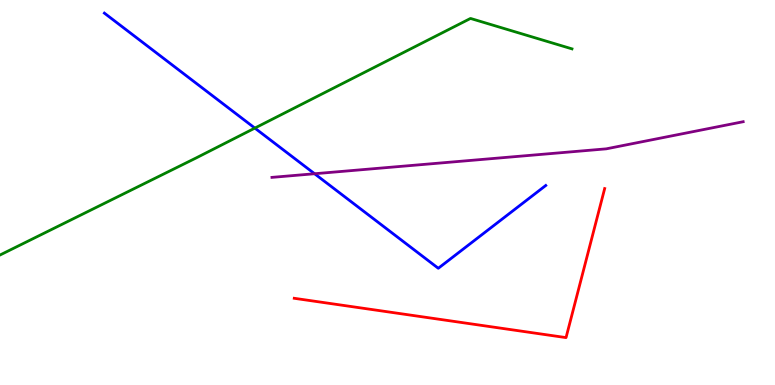[{'lines': ['blue', 'red'], 'intersections': []}, {'lines': ['green', 'red'], 'intersections': []}, {'lines': ['purple', 'red'], 'intersections': []}, {'lines': ['blue', 'green'], 'intersections': [{'x': 3.29, 'y': 6.67}]}, {'lines': ['blue', 'purple'], 'intersections': [{'x': 4.06, 'y': 5.49}]}, {'lines': ['green', 'purple'], 'intersections': []}]